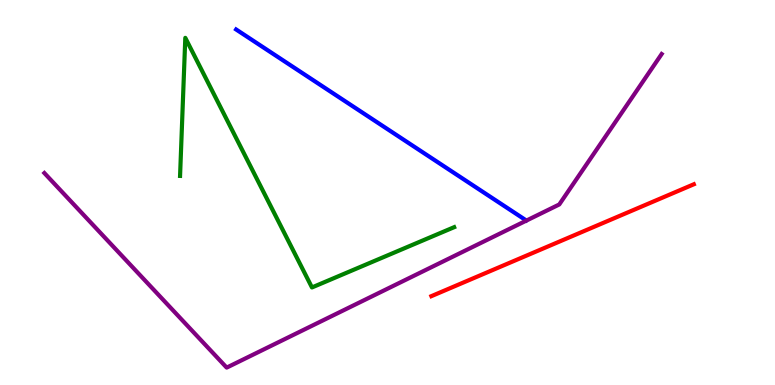[{'lines': ['blue', 'red'], 'intersections': []}, {'lines': ['green', 'red'], 'intersections': []}, {'lines': ['purple', 'red'], 'intersections': []}, {'lines': ['blue', 'green'], 'intersections': []}, {'lines': ['blue', 'purple'], 'intersections': []}, {'lines': ['green', 'purple'], 'intersections': []}]